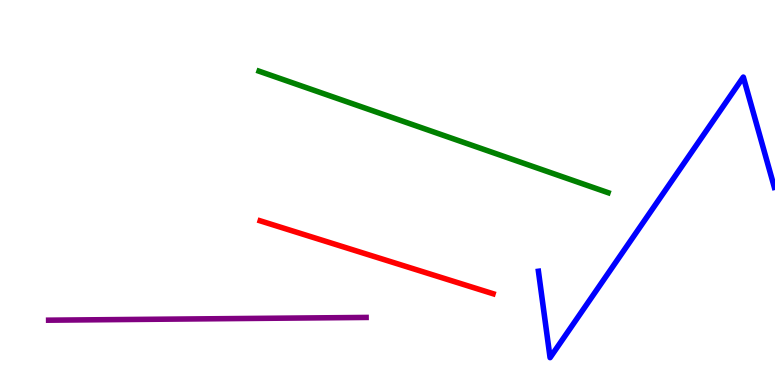[{'lines': ['blue', 'red'], 'intersections': []}, {'lines': ['green', 'red'], 'intersections': []}, {'lines': ['purple', 'red'], 'intersections': []}, {'lines': ['blue', 'green'], 'intersections': []}, {'lines': ['blue', 'purple'], 'intersections': []}, {'lines': ['green', 'purple'], 'intersections': []}]